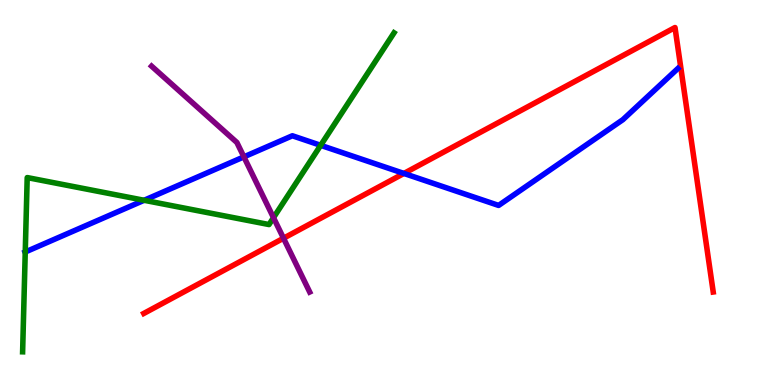[{'lines': ['blue', 'red'], 'intersections': [{'x': 5.21, 'y': 5.5}]}, {'lines': ['green', 'red'], 'intersections': []}, {'lines': ['purple', 'red'], 'intersections': [{'x': 3.66, 'y': 3.81}]}, {'lines': ['blue', 'green'], 'intersections': [{'x': 0.326, 'y': 3.45}, {'x': 1.86, 'y': 4.8}, {'x': 4.14, 'y': 6.23}]}, {'lines': ['blue', 'purple'], 'intersections': [{'x': 3.15, 'y': 5.93}]}, {'lines': ['green', 'purple'], 'intersections': [{'x': 3.53, 'y': 4.35}]}]